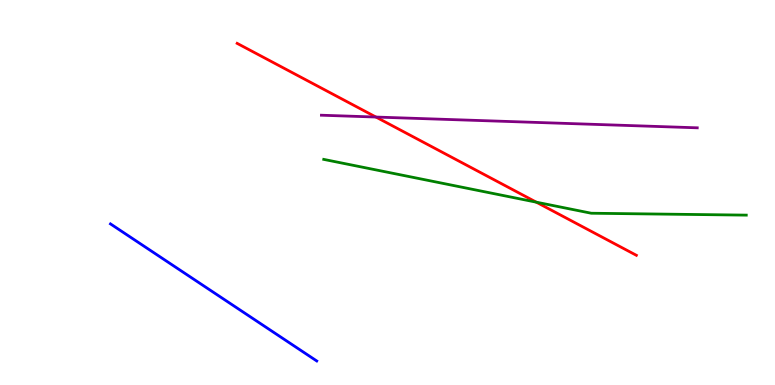[{'lines': ['blue', 'red'], 'intersections': []}, {'lines': ['green', 'red'], 'intersections': [{'x': 6.92, 'y': 4.75}]}, {'lines': ['purple', 'red'], 'intersections': [{'x': 4.85, 'y': 6.96}]}, {'lines': ['blue', 'green'], 'intersections': []}, {'lines': ['blue', 'purple'], 'intersections': []}, {'lines': ['green', 'purple'], 'intersections': []}]